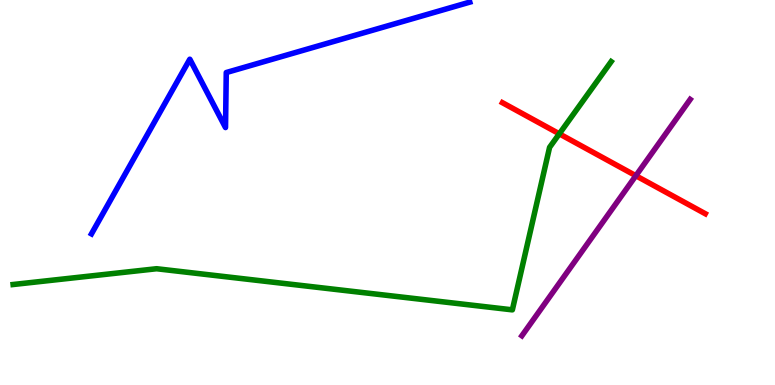[{'lines': ['blue', 'red'], 'intersections': []}, {'lines': ['green', 'red'], 'intersections': [{'x': 7.22, 'y': 6.52}]}, {'lines': ['purple', 'red'], 'intersections': [{'x': 8.2, 'y': 5.44}]}, {'lines': ['blue', 'green'], 'intersections': []}, {'lines': ['blue', 'purple'], 'intersections': []}, {'lines': ['green', 'purple'], 'intersections': []}]